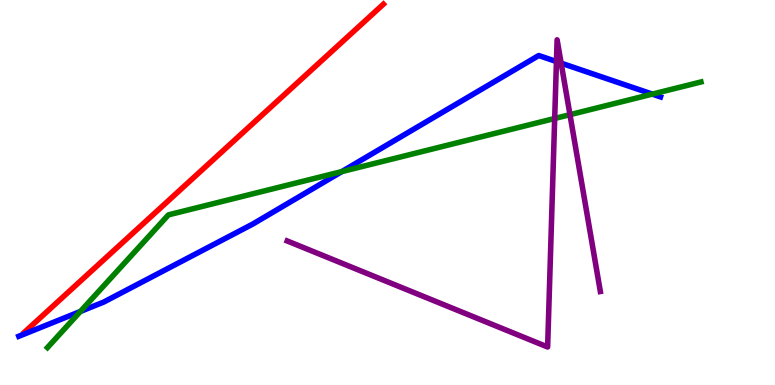[{'lines': ['blue', 'red'], 'intersections': []}, {'lines': ['green', 'red'], 'intersections': []}, {'lines': ['purple', 'red'], 'intersections': []}, {'lines': ['blue', 'green'], 'intersections': [{'x': 1.04, 'y': 1.91}, {'x': 4.41, 'y': 5.54}, {'x': 8.42, 'y': 7.56}]}, {'lines': ['blue', 'purple'], 'intersections': [{'x': 7.18, 'y': 8.4}, {'x': 7.24, 'y': 8.36}]}, {'lines': ['green', 'purple'], 'intersections': [{'x': 7.16, 'y': 6.92}, {'x': 7.35, 'y': 7.02}]}]